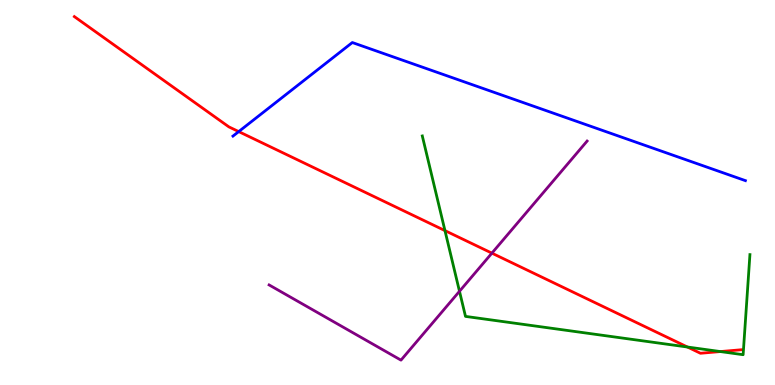[{'lines': ['blue', 'red'], 'intersections': [{'x': 3.08, 'y': 6.58}]}, {'lines': ['green', 'red'], 'intersections': [{'x': 5.74, 'y': 4.01}, {'x': 8.87, 'y': 0.986}, {'x': 9.29, 'y': 0.869}]}, {'lines': ['purple', 'red'], 'intersections': [{'x': 6.35, 'y': 3.42}]}, {'lines': ['blue', 'green'], 'intersections': []}, {'lines': ['blue', 'purple'], 'intersections': []}, {'lines': ['green', 'purple'], 'intersections': [{'x': 5.93, 'y': 2.43}]}]